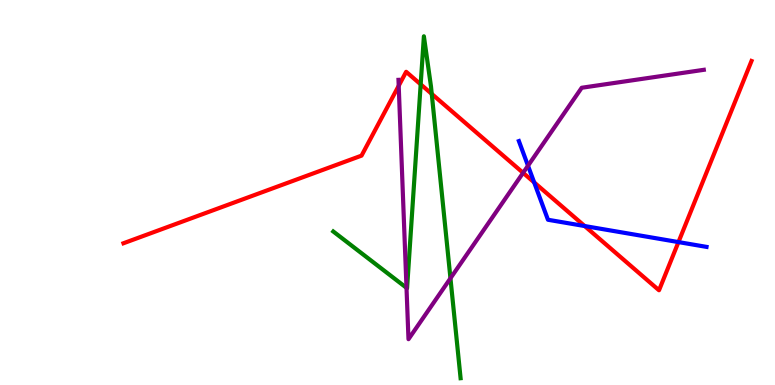[{'lines': ['blue', 'red'], 'intersections': [{'x': 6.89, 'y': 5.26}, {'x': 7.54, 'y': 4.13}, {'x': 8.75, 'y': 3.71}]}, {'lines': ['green', 'red'], 'intersections': [{'x': 5.43, 'y': 7.81}, {'x': 5.57, 'y': 7.56}]}, {'lines': ['purple', 'red'], 'intersections': [{'x': 5.14, 'y': 7.77}, {'x': 6.75, 'y': 5.51}]}, {'lines': ['blue', 'green'], 'intersections': []}, {'lines': ['blue', 'purple'], 'intersections': [{'x': 6.81, 'y': 5.7}]}, {'lines': ['green', 'purple'], 'intersections': [{'x': 5.25, 'y': 2.52}, {'x': 5.81, 'y': 2.77}]}]